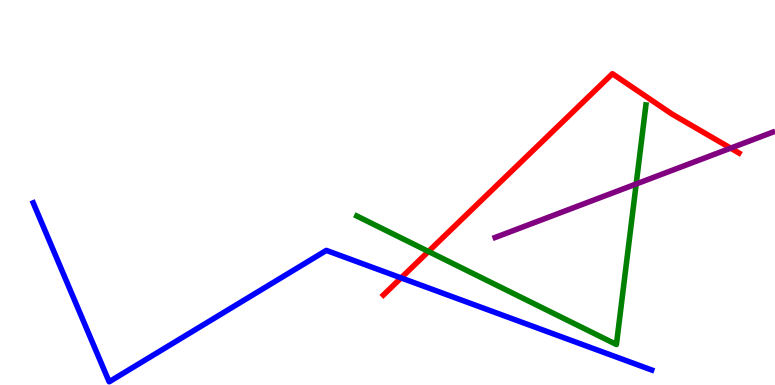[{'lines': ['blue', 'red'], 'intersections': [{'x': 5.18, 'y': 2.78}]}, {'lines': ['green', 'red'], 'intersections': [{'x': 5.53, 'y': 3.47}]}, {'lines': ['purple', 'red'], 'intersections': [{'x': 9.43, 'y': 6.15}]}, {'lines': ['blue', 'green'], 'intersections': []}, {'lines': ['blue', 'purple'], 'intersections': []}, {'lines': ['green', 'purple'], 'intersections': [{'x': 8.21, 'y': 5.22}]}]